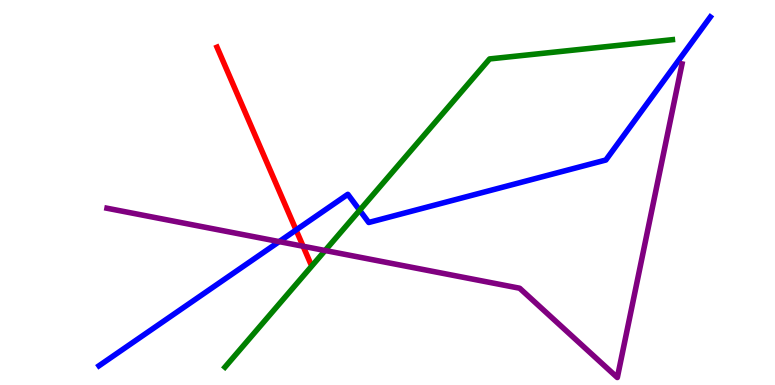[{'lines': ['blue', 'red'], 'intersections': [{'x': 3.82, 'y': 4.03}]}, {'lines': ['green', 'red'], 'intersections': []}, {'lines': ['purple', 'red'], 'intersections': [{'x': 3.91, 'y': 3.6}]}, {'lines': ['blue', 'green'], 'intersections': [{'x': 4.64, 'y': 4.54}]}, {'lines': ['blue', 'purple'], 'intersections': [{'x': 3.6, 'y': 3.72}]}, {'lines': ['green', 'purple'], 'intersections': [{'x': 4.19, 'y': 3.49}]}]